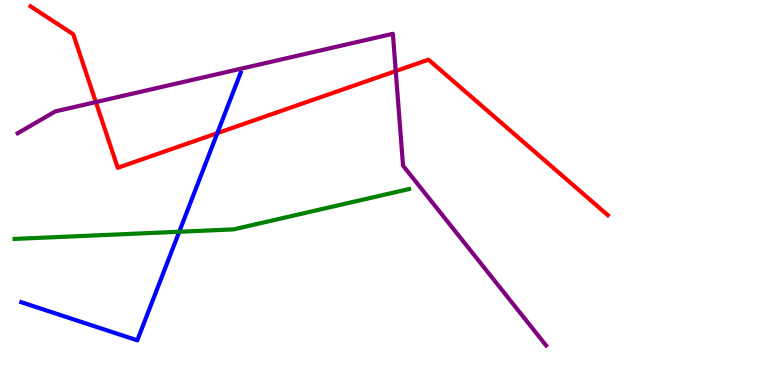[{'lines': ['blue', 'red'], 'intersections': [{'x': 2.8, 'y': 6.54}]}, {'lines': ['green', 'red'], 'intersections': []}, {'lines': ['purple', 'red'], 'intersections': [{'x': 1.24, 'y': 7.35}, {'x': 5.11, 'y': 8.15}]}, {'lines': ['blue', 'green'], 'intersections': [{'x': 2.31, 'y': 3.98}]}, {'lines': ['blue', 'purple'], 'intersections': []}, {'lines': ['green', 'purple'], 'intersections': []}]